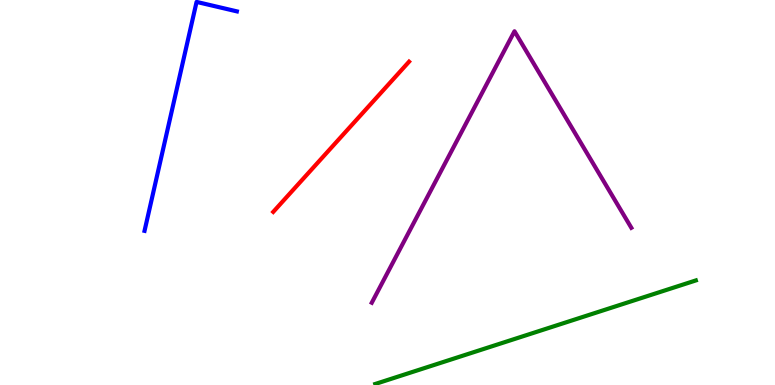[{'lines': ['blue', 'red'], 'intersections': []}, {'lines': ['green', 'red'], 'intersections': []}, {'lines': ['purple', 'red'], 'intersections': []}, {'lines': ['blue', 'green'], 'intersections': []}, {'lines': ['blue', 'purple'], 'intersections': []}, {'lines': ['green', 'purple'], 'intersections': []}]